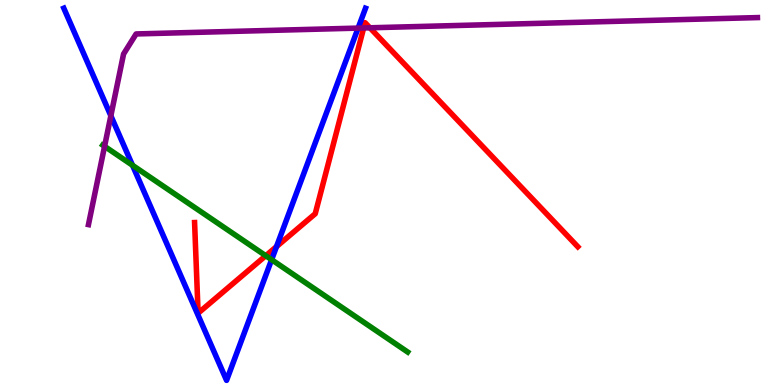[{'lines': ['blue', 'red'], 'intersections': [{'x': 3.57, 'y': 3.59}]}, {'lines': ['green', 'red'], 'intersections': [{'x': 3.43, 'y': 3.36}]}, {'lines': ['purple', 'red'], 'intersections': [{'x': 4.69, 'y': 9.27}, {'x': 4.77, 'y': 9.28}]}, {'lines': ['blue', 'green'], 'intersections': [{'x': 1.71, 'y': 5.71}, {'x': 3.5, 'y': 3.25}]}, {'lines': ['blue', 'purple'], 'intersections': [{'x': 1.43, 'y': 6.99}, {'x': 4.62, 'y': 9.27}]}, {'lines': ['green', 'purple'], 'intersections': [{'x': 1.35, 'y': 6.2}]}]